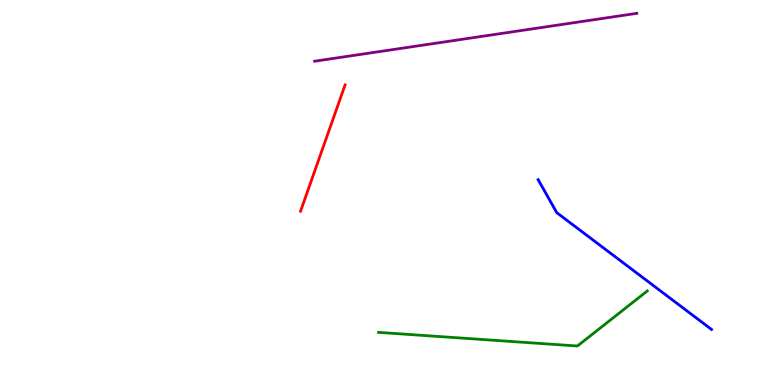[{'lines': ['blue', 'red'], 'intersections': []}, {'lines': ['green', 'red'], 'intersections': []}, {'lines': ['purple', 'red'], 'intersections': []}, {'lines': ['blue', 'green'], 'intersections': []}, {'lines': ['blue', 'purple'], 'intersections': []}, {'lines': ['green', 'purple'], 'intersections': []}]